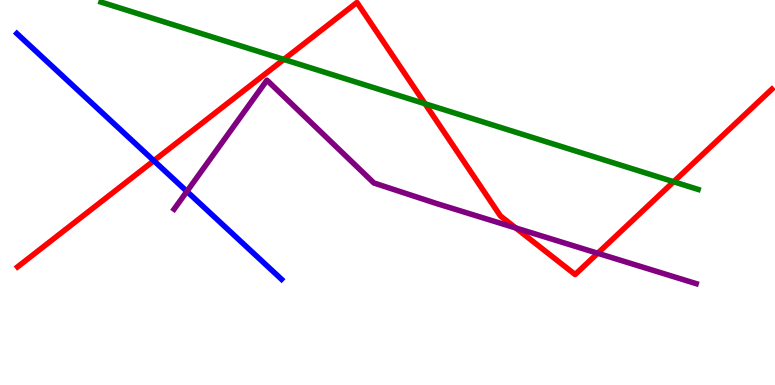[{'lines': ['blue', 'red'], 'intersections': [{'x': 1.99, 'y': 5.83}]}, {'lines': ['green', 'red'], 'intersections': [{'x': 3.66, 'y': 8.46}, {'x': 5.48, 'y': 7.31}, {'x': 8.69, 'y': 5.28}]}, {'lines': ['purple', 'red'], 'intersections': [{'x': 6.66, 'y': 4.08}, {'x': 7.71, 'y': 3.42}]}, {'lines': ['blue', 'green'], 'intersections': []}, {'lines': ['blue', 'purple'], 'intersections': [{'x': 2.41, 'y': 5.03}]}, {'lines': ['green', 'purple'], 'intersections': []}]